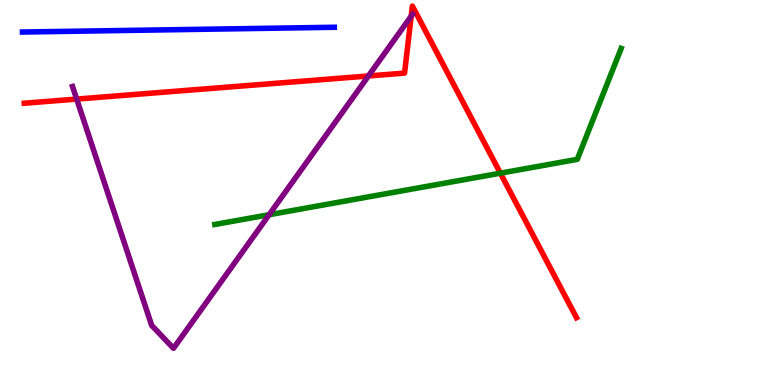[{'lines': ['blue', 'red'], 'intersections': []}, {'lines': ['green', 'red'], 'intersections': [{'x': 6.46, 'y': 5.5}]}, {'lines': ['purple', 'red'], 'intersections': [{'x': 0.989, 'y': 7.43}, {'x': 4.75, 'y': 8.03}, {'x': 5.31, 'y': 9.58}]}, {'lines': ['blue', 'green'], 'intersections': []}, {'lines': ['blue', 'purple'], 'intersections': []}, {'lines': ['green', 'purple'], 'intersections': [{'x': 3.47, 'y': 4.42}]}]